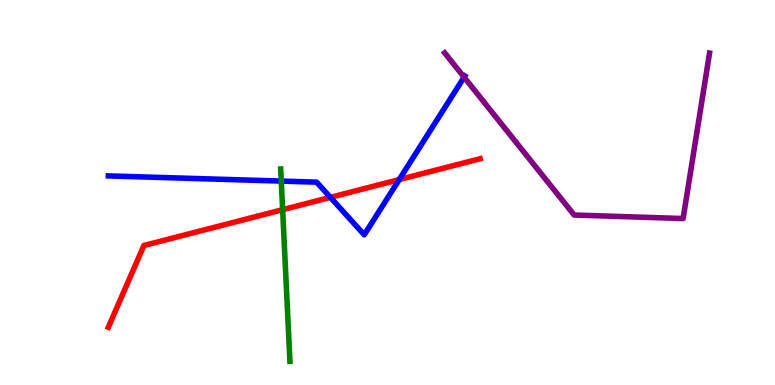[{'lines': ['blue', 'red'], 'intersections': [{'x': 4.26, 'y': 4.87}, {'x': 5.15, 'y': 5.34}]}, {'lines': ['green', 'red'], 'intersections': [{'x': 3.65, 'y': 4.55}]}, {'lines': ['purple', 'red'], 'intersections': []}, {'lines': ['blue', 'green'], 'intersections': [{'x': 3.63, 'y': 5.3}]}, {'lines': ['blue', 'purple'], 'intersections': [{'x': 5.99, 'y': 8.0}]}, {'lines': ['green', 'purple'], 'intersections': []}]